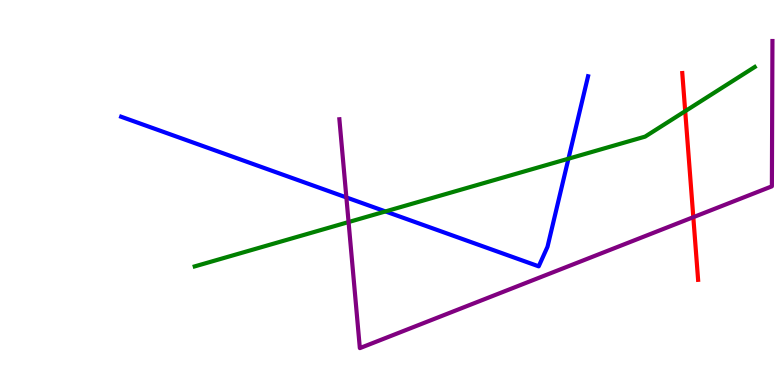[{'lines': ['blue', 'red'], 'intersections': []}, {'lines': ['green', 'red'], 'intersections': [{'x': 8.84, 'y': 7.11}]}, {'lines': ['purple', 'red'], 'intersections': [{'x': 8.95, 'y': 4.36}]}, {'lines': ['blue', 'green'], 'intersections': [{'x': 4.97, 'y': 4.51}, {'x': 7.33, 'y': 5.88}]}, {'lines': ['blue', 'purple'], 'intersections': [{'x': 4.47, 'y': 4.87}]}, {'lines': ['green', 'purple'], 'intersections': [{'x': 4.5, 'y': 4.23}]}]